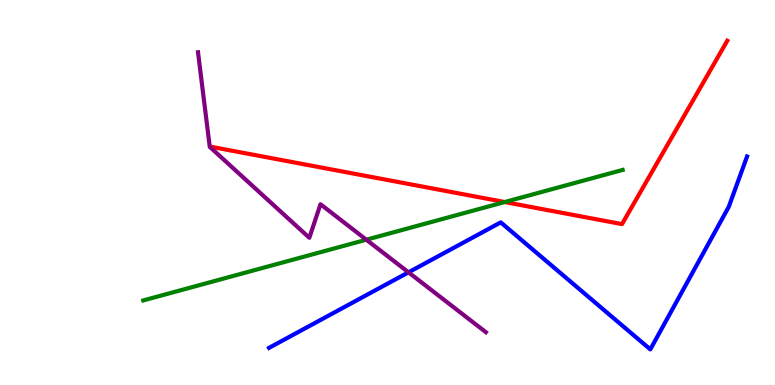[{'lines': ['blue', 'red'], 'intersections': []}, {'lines': ['green', 'red'], 'intersections': [{'x': 6.51, 'y': 4.75}]}, {'lines': ['purple', 'red'], 'intersections': []}, {'lines': ['blue', 'green'], 'intersections': []}, {'lines': ['blue', 'purple'], 'intersections': [{'x': 5.27, 'y': 2.93}]}, {'lines': ['green', 'purple'], 'intersections': [{'x': 4.73, 'y': 3.77}]}]